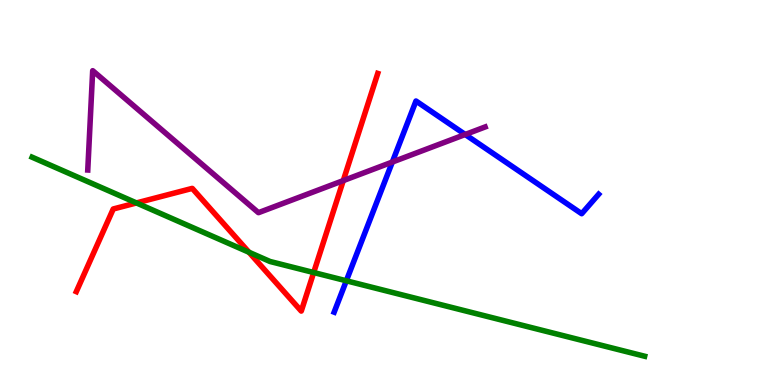[{'lines': ['blue', 'red'], 'intersections': []}, {'lines': ['green', 'red'], 'intersections': [{'x': 1.76, 'y': 4.73}, {'x': 3.21, 'y': 3.45}, {'x': 4.05, 'y': 2.92}]}, {'lines': ['purple', 'red'], 'intersections': [{'x': 4.43, 'y': 5.31}]}, {'lines': ['blue', 'green'], 'intersections': [{'x': 4.47, 'y': 2.71}]}, {'lines': ['blue', 'purple'], 'intersections': [{'x': 5.06, 'y': 5.79}, {'x': 6.0, 'y': 6.51}]}, {'lines': ['green', 'purple'], 'intersections': []}]